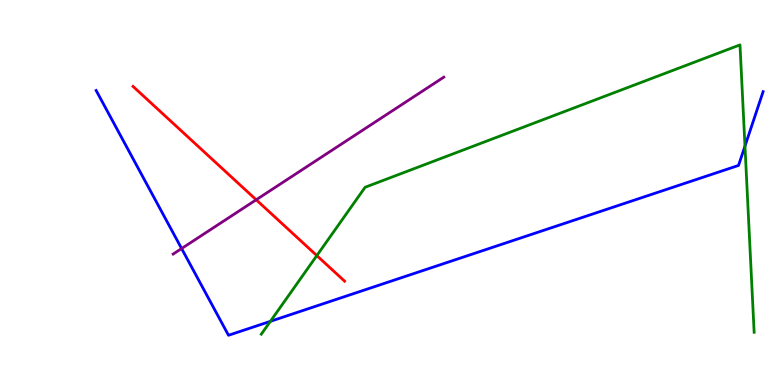[{'lines': ['blue', 'red'], 'intersections': []}, {'lines': ['green', 'red'], 'intersections': [{'x': 4.09, 'y': 3.36}]}, {'lines': ['purple', 'red'], 'intersections': [{'x': 3.31, 'y': 4.81}]}, {'lines': ['blue', 'green'], 'intersections': [{'x': 3.49, 'y': 1.65}, {'x': 9.61, 'y': 6.21}]}, {'lines': ['blue', 'purple'], 'intersections': [{'x': 2.34, 'y': 3.54}]}, {'lines': ['green', 'purple'], 'intersections': []}]